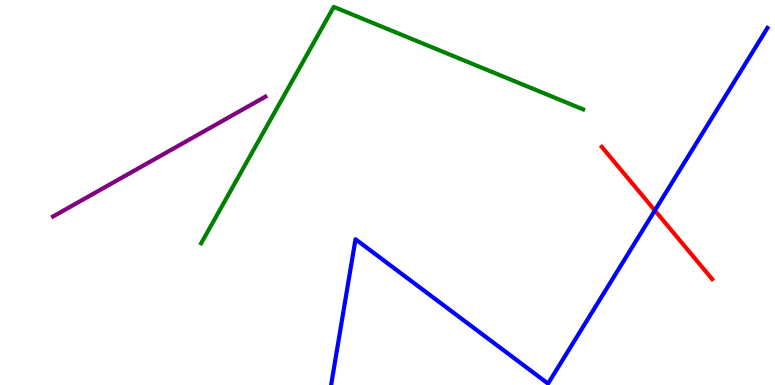[{'lines': ['blue', 'red'], 'intersections': [{'x': 8.45, 'y': 4.53}]}, {'lines': ['green', 'red'], 'intersections': []}, {'lines': ['purple', 'red'], 'intersections': []}, {'lines': ['blue', 'green'], 'intersections': []}, {'lines': ['blue', 'purple'], 'intersections': []}, {'lines': ['green', 'purple'], 'intersections': []}]